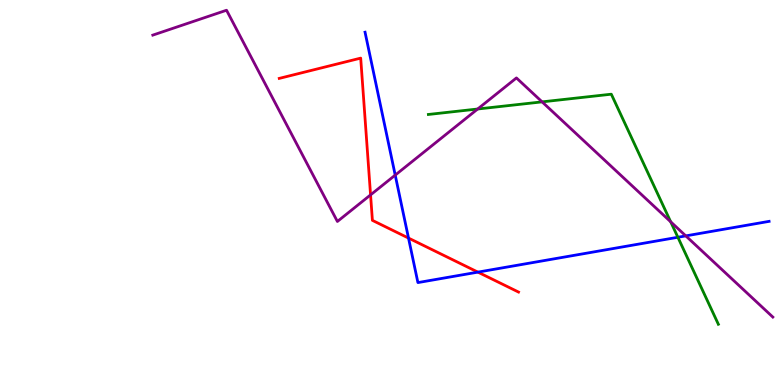[{'lines': ['blue', 'red'], 'intersections': [{'x': 5.27, 'y': 3.82}, {'x': 6.17, 'y': 2.93}]}, {'lines': ['green', 'red'], 'intersections': []}, {'lines': ['purple', 'red'], 'intersections': [{'x': 4.78, 'y': 4.94}]}, {'lines': ['blue', 'green'], 'intersections': [{'x': 8.75, 'y': 3.84}]}, {'lines': ['blue', 'purple'], 'intersections': [{'x': 5.1, 'y': 5.45}, {'x': 8.85, 'y': 3.87}]}, {'lines': ['green', 'purple'], 'intersections': [{'x': 6.16, 'y': 7.17}, {'x': 6.99, 'y': 7.35}, {'x': 8.65, 'y': 4.24}]}]